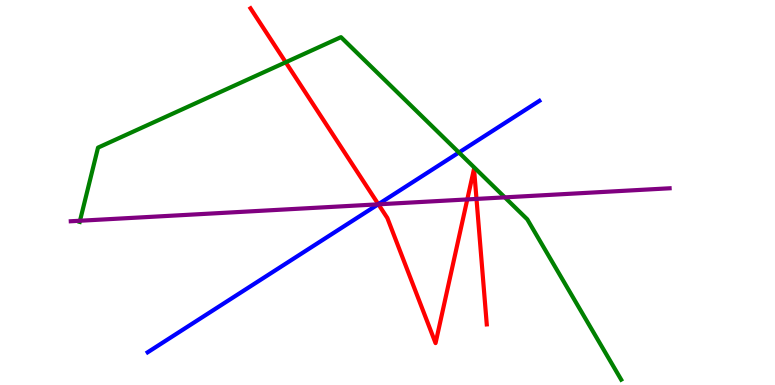[{'lines': ['blue', 'red'], 'intersections': [{'x': 4.88, 'y': 4.7}]}, {'lines': ['green', 'red'], 'intersections': [{'x': 3.69, 'y': 8.38}]}, {'lines': ['purple', 'red'], 'intersections': [{'x': 4.88, 'y': 4.69}, {'x': 6.03, 'y': 4.82}, {'x': 6.15, 'y': 4.83}]}, {'lines': ['blue', 'green'], 'intersections': [{'x': 5.92, 'y': 6.04}]}, {'lines': ['blue', 'purple'], 'intersections': [{'x': 4.88, 'y': 4.69}]}, {'lines': ['green', 'purple'], 'intersections': [{'x': 1.03, 'y': 4.27}, {'x': 6.51, 'y': 4.87}]}]